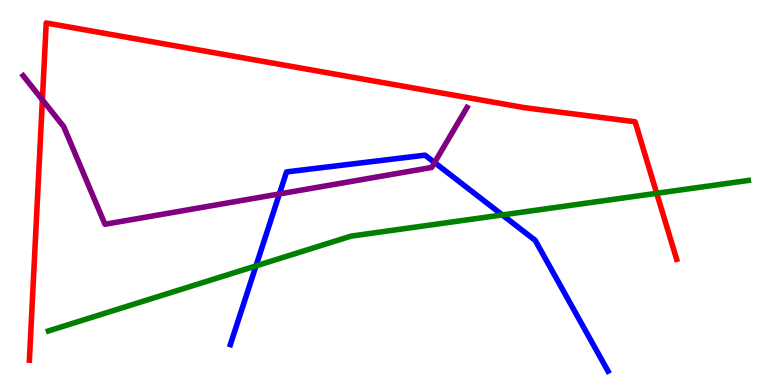[{'lines': ['blue', 'red'], 'intersections': []}, {'lines': ['green', 'red'], 'intersections': [{'x': 8.47, 'y': 4.98}]}, {'lines': ['purple', 'red'], 'intersections': [{'x': 0.547, 'y': 7.41}]}, {'lines': ['blue', 'green'], 'intersections': [{'x': 3.3, 'y': 3.09}, {'x': 6.48, 'y': 4.42}]}, {'lines': ['blue', 'purple'], 'intersections': [{'x': 3.61, 'y': 4.96}, {'x': 5.61, 'y': 5.78}]}, {'lines': ['green', 'purple'], 'intersections': []}]